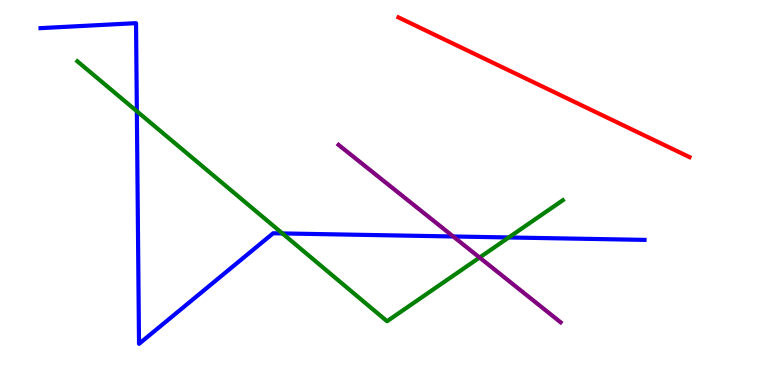[{'lines': ['blue', 'red'], 'intersections': []}, {'lines': ['green', 'red'], 'intersections': []}, {'lines': ['purple', 'red'], 'intersections': []}, {'lines': ['blue', 'green'], 'intersections': [{'x': 1.77, 'y': 7.11}, {'x': 3.64, 'y': 3.94}, {'x': 6.56, 'y': 3.83}]}, {'lines': ['blue', 'purple'], 'intersections': [{'x': 5.85, 'y': 3.86}]}, {'lines': ['green', 'purple'], 'intersections': [{'x': 6.19, 'y': 3.31}]}]